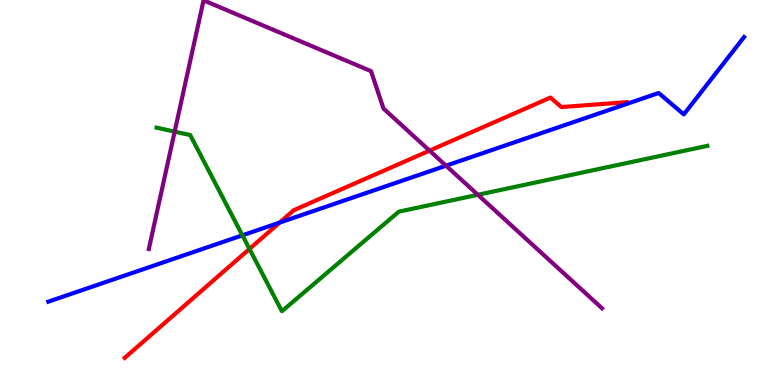[{'lines': ['blue', 'red'], 'intersections': [{'x': 3.61, 'y': 4.22}]}, {'lines': ['green', 'red'], 'intersections': [{'x': 3.22, 'y': 3.53}]}, {'lines': ['purple', 'red'], 'intersections': [{'x': 5.54, 'y': 6.09}]}, {'lines': ['blue', 'green'], 'intersections': [{'x': 3.13, 'y': 3.89}]}, {'lines': ['blue', 'purple'], 'intersections': [{'x': 5.76, 'y': 5.7}]}, {'lines': ['green', 'purple'], 'intersections': [{'x': 2.25, 'y': 6.58}, {'x': 6.17, 'y': 4.94}]}]